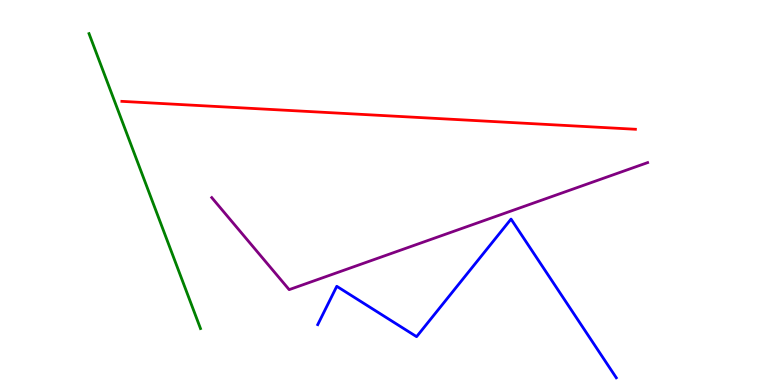[{'lines': ['blue', 'red'], 'intersections': []}, {'lines': ['green', 'red'], 'intersections': []}, {'lines': ['purple', 'red'], 'intersections': []}, {'lines': ['blue', 'green'], 'intersections': []}, {'lines': ['blue', 'purple'], 'intersections': []}, {'lines': ['green', 'purple'], 'intersections': []}]